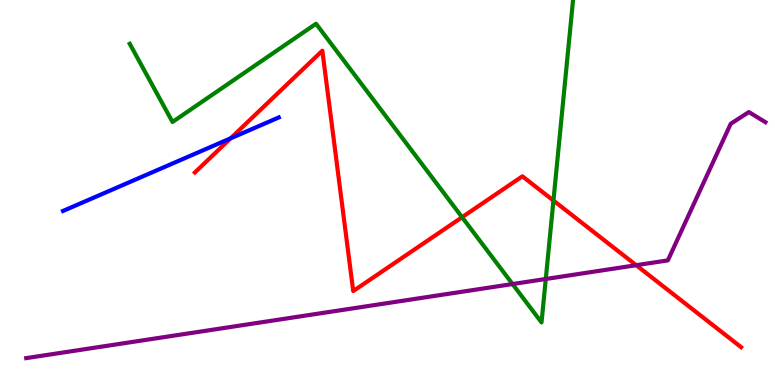[{'lines': ['blue', 'red'], 'intersections': [{'x': 2.98, 'y': 6.41}]}, {'lines': ['green', 'red'], 'intersections': [{'x': 5.96, 'y': 4.36}, {'x': 7.14, 'y': 4.79}]}, {'lines': ['purple', 'red'], 'intersections': [{'x': 8.21, 'y': 3.11}]}, {'lines': ['blue', 'green'], 'intersections': []}, {'lines': ['blue', 'purple'], 'intersections': []}, {'lines': ['green', 'purple'], 'intersections': [{'x': 6.61, 'y': 2.62}, {'x': 7.04, 'y': 2.75}]}]